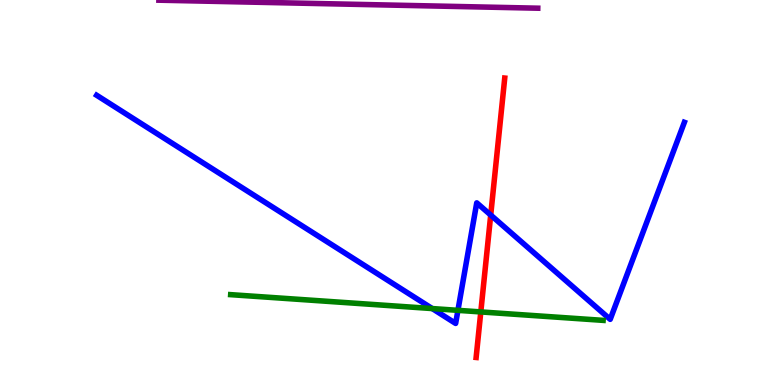[{'lines': ['blue', 'red'], 'intersections': [{'x': 6.33, 'y': 4.41}]}, {'lines': ['green', 'red'], 'intersections': [{'x': 6.2, 'y': 1.9}]}, {'lines': ['purple', 'red'], 'intersections': []}, {'lines': ['blue', 'green'], 'intersections': [{'x': 5.58, 'y': 1.99}, {'x': 5.91, 'y': 1.94}]}, {'lines': ['blue', 'purple'], 'intersections': []}, {'lines': ['green', 'purple'], 'intersections': []}]